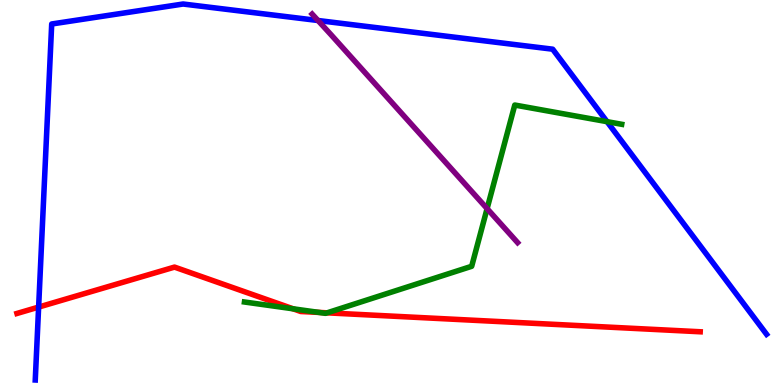[{'lines': ['blue', 'red'], 'intersections': [{'x': 0.498, 'y': 2.02}]}, {'lines': ['green', 'red'], 'intersections': [{'x': 3.78, 'y': 1.98}, {'x': 4.12, 'y': 1.89}, {'x': 4.22, 'y': 1.87}]}, {'lines': ['purple', 'red'], 'intersections': []}, {'lines': ['blue', 'green'], 'intersections': [{'x': 7.83, 'y': 6.84}]}, {'lines': ['blue', 'purple'], 'intersections': [{'x': 4.1, 'y': 9.47}]}, {'lines': ['green', 'purple'], 'intersections': [{'x': 6.29, 'y': 4.58}]}]